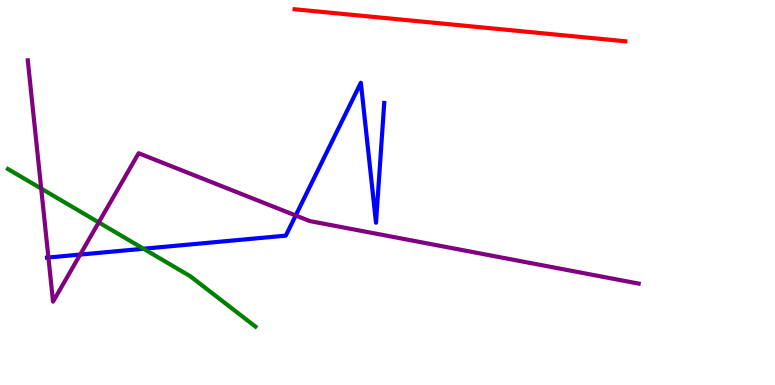[{'lines': ['blue', 'red'], 'intersections': []}, {'lines': ['green', 'red'], 'intersections': []}, {'lines': ['purple', 'red'], 'intersections': []}, {'lines': ['blue', 'green'], 'intersections': [{'x': 1.85, 'y': 3.54}]}, {'lines': ['blue', 'purple'], 'intersections': [{'x': 0.625, 'y': 3.31}, {'x': 1.03, 'y': 3.39}, {'x': 3.82, 'y': 4.4}]}, {'lines': ['green', 'purple'], 'intersections': [{'x': 0.532, 'y': 5.1}, {'x': 1.27, 'y': 4.22}]}]